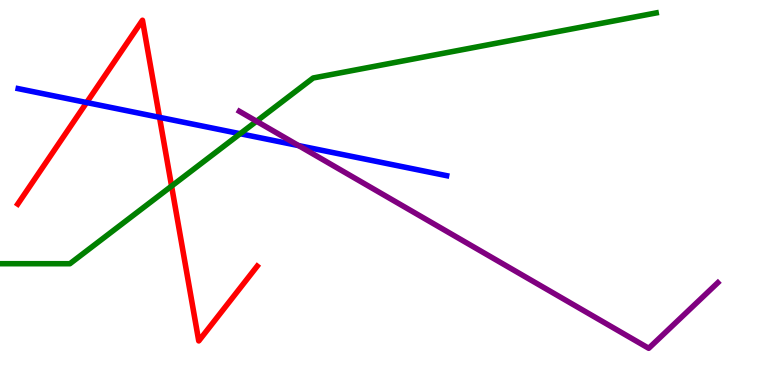[{'lines': ['blue', 'red'], 'intersections': [{'x': 1.12, 'y': 7.34}, {'x': 2.06, 'y': 6.95}]}, {'lines': ['green', 'red'], 'intersections': [{'x': 2.21, 'y': 5.17}]}, {'lines': ['purple', 'red'], 'intersections': []}, {'lines': ['blue', 'green'], 'intersections': [{'x': 3.1, 'y': 6.53}]}, {'lines': ['blue', 'purple'], 'intersections': [{'x': 3.85, 'y': 6.22}]}, {'lines': ['green', 'purple'], 'intersections': [{'x': 3.31, 'y': 6.85}]}]